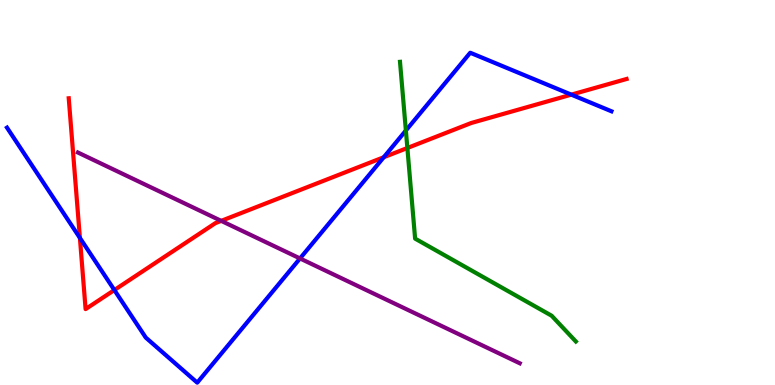[{'lines': ['blue', 'red'], 'intersections': [{'x': 1.03, 'y': 3.82}, {'x': 1.48, 'y': 2.47}, {'x': 4.95, 'y': 5.92}, {'x': 7.37, 'y': 7.54}]}, {'lines': ['green', 'red'], 'intersections': [{'x': 5.26, 'y': 6.16}]}, {'lines': ['purple', 'red'], 'intersections': [{'x': 2.85, 'y': 4.26}]}, {'lines': ['blue', 'green'], 'intersections': [{'x': 5.24, 'y': 6.61}]}, {'lines': ['blue', 'purple'], 'intersections': [{'x': 3.87, 'y': 3.29}]}, {'lines': ['green', 'purple'], 'intersections': []}]